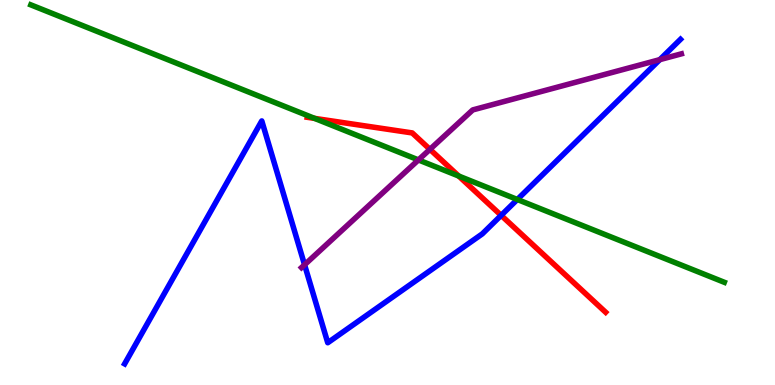[{'lines': ['blue', 'red'], 'intersections': [{'x': 6.47, 'y': 4.41}]}, {'lines': ['green', 'red'], 'intersections': [{'x': 4.06, 'y': 6.93}, {'x': 5.92, 'y': 5.43}]}, {'lines': ['purple', 'red'], 'intersections': [{'x': 5.55, 'y': 6.12}]}, {'lines': ['blue', 'green'], 'intersections': [{'x': 6.68, 'y': 4.82}]}, {'lines': ['blue', 'purple'], 'intersections': [{'x': 3.93, 'y': 3.12}, {'x': 8.51, 'y': 8.45}]}, {'lines': ['green', 'purple'], 'intersections': [{'x': 5.4, 'y': 5.85}]}]